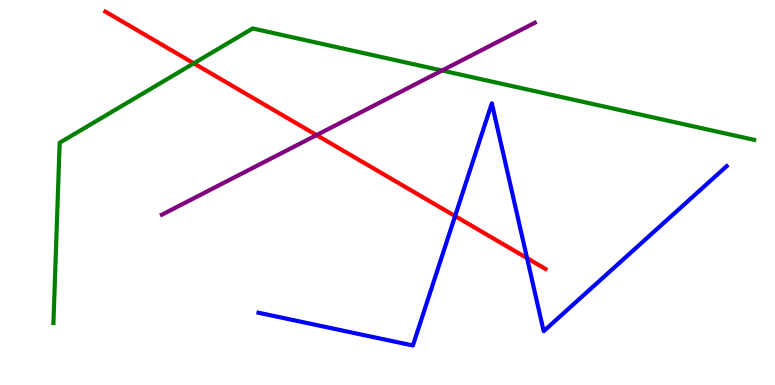[{'lines': ['blue', 'red'], 'intersections': [{'x': 5.87, 'y': 4.39}, {'x': 6.8, 'y': 3.29}]}, {'lines': ['green', 'red'], 'intersections': [{'x': 2.5, 'y': 8.36}]}, {'lines': ['purple', 'red'], 'intersections': [{'x': 4.08, 'y': 6.49}]}, {'lines': ['blue', 'green'], 'intersections': []}, {'lines': ['blue', 'purple'], 'intersections': []}, {'lines': ['green', 'purple'], 'intersections': [{'x': 5.7, 'y': 8.17}]}]